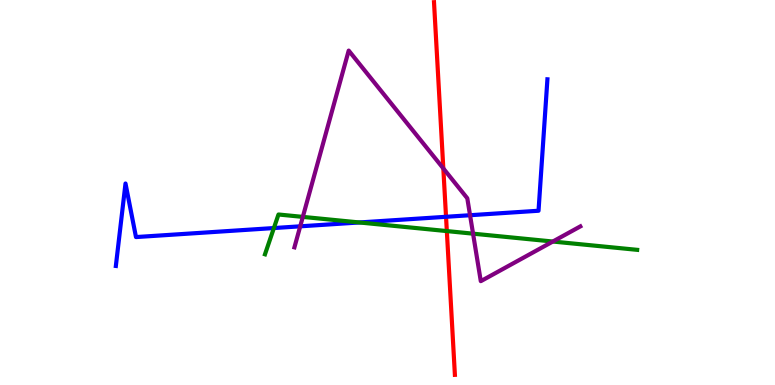[{'lines': ['blue', 'red'], 'intersections': [{'x': 5.76, 'y': 4.37}]}, {'lines': ['green', 'red'], 'intersections': [{'x': 5.77, 'y': 4.0}]}, {'lines': ['purple', 'red'], 'intersections': [{'x': 5.72, 'y': 5.63}]}, {'lines': ['blue', 'green'], 'intersections': [{'x': 3.53, 'y': 4.08}, {'x': 4.64, 'y': 4.22}]}, {'lines': ['blue', 'purple'], 'intersections': [{'x': 3.87, 'y': 4.12}, {'x': 6.07, 'y': 4.41}]}, {'lines': ['green', 'purple'], 'intersections': [{'x': 3.91, 'y': 4.37}, {'x': 6.1, 'y': 3.93}, {'x': 7.13, 'y': 3.73}]}]